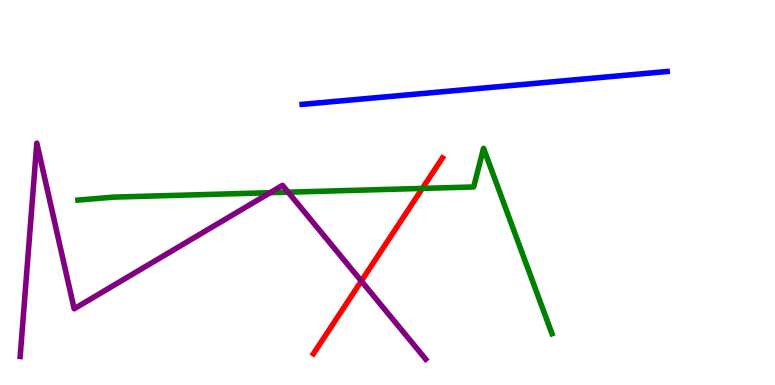[{'lines': ['blue', 'red'], 'intersections': []}, {'lines': ['green', 'red'], 'intersections': [{'x': 5.45, 'y': 5.11}]}, {'lines': ['purple', 'red'], 'intersections': [{'x': 4.66, 'y': 2.7}]}, {'lines': ['blue', 'green'], 'intersections': []}, {'lines': ['blue', 'purple'], 'intersections': []}, {'lines': ['green', 'purple'], 'intersections': [{'x': 3.49, 'y': 4.99}, {'x': 3.72, 'y': 5.01}]}]